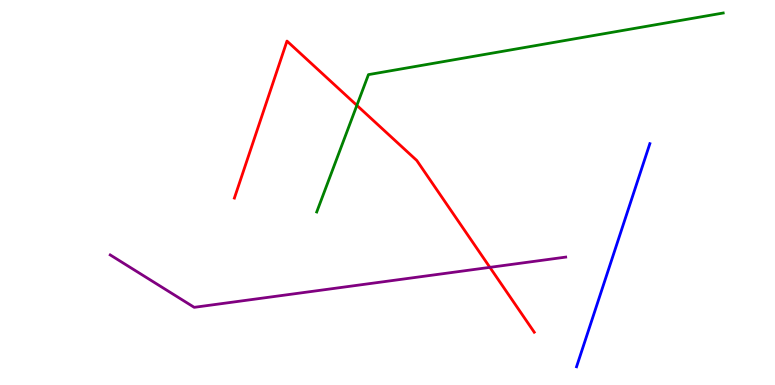[{'lines': ['blue', 'red'], 'intersections': []}, {'lines': ['green', 'red'], 'intersections': [{'x': 4.6, 'y': 7.26}]}, {'lines': ['purple', 'red'], 'intersections': [{'x': 6.32, 'y': 3.06}]}, {'lines': ['blue', 'green'], 'intersections': []}, {'lines': ['blue', 'purple'], 'intersections': []}, {'lines': ['green', 'purple'], 'intersections': []}]